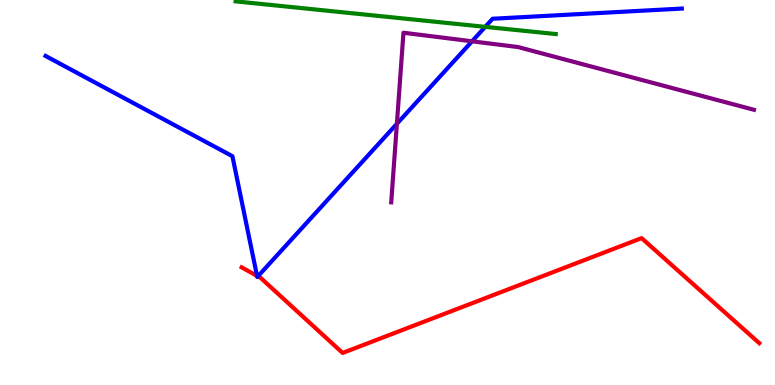[{'lines': ['blue', 'red'], 'intersections': [{'x': 3.32, 'y': 2.83}, {'x': 3.33, 'y': 2.82}]}, {'lines': ['green', 'red'], 'intersections': []}, {'lines': ['purple', 'red'], 'intersections': []}, {'lines': ['blue', 'green'], 'intersections': [{'x': 6.26, 'y': 9.3}]}, {'lines': ['blue', 'purple'], 'intersections': [{'x': 5.12, 'y': 6.78}, {'x': 6.09, 'y': 8.93}]}, {'lines': ['green', 'purple'], 'intersections': []}]